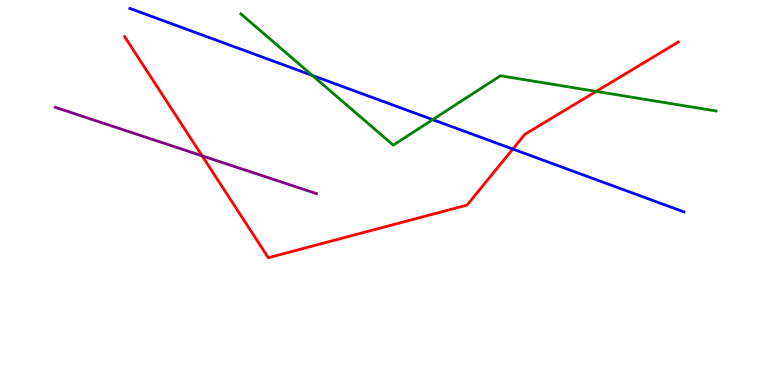[{'lines': ['blue', 'red'], 'intersections': [{'x': 6.62, 'y': 6.13}]}, {'lines': ['green', 'red'], 'intersections': [{'x': 7.69, 'y': 7.63}]}, {'lines': ['purple', 'red'], 'intersections': [{'x': 2.61, 'y': 5.95}]}, {'lines': ['blue', 'green'], 'intersections': [{'x': 4.03, 'y': 8.04}, {'x': 5.58, 'y': 6.89}]}, {'lines': ['blue', 'purple'], 'intersections': []}, {'lines': ['green', 'purple'], 'intersections': []}]